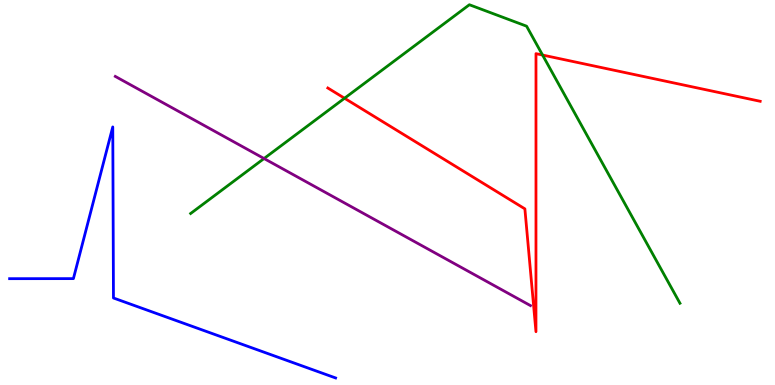[{'lines': ['blue', 'red'], 'intersections': []}, {'lines': ['green', 'red'], 'intersections': [{'x': 4.45, 'y': 7.45}, {'x': 7.0, 'y': 8.57}]}, {'lines': ['purple', 'red'], 'intersections': []}, {'lines': ['blue', 'green'], 'intersections': []}, {'lines': ['blue', 'purple'], 'intersections': []}, {'lines': ['green', 'purple'], 'intersections': [{'x': 3.41, 'y': 5.88}]}]